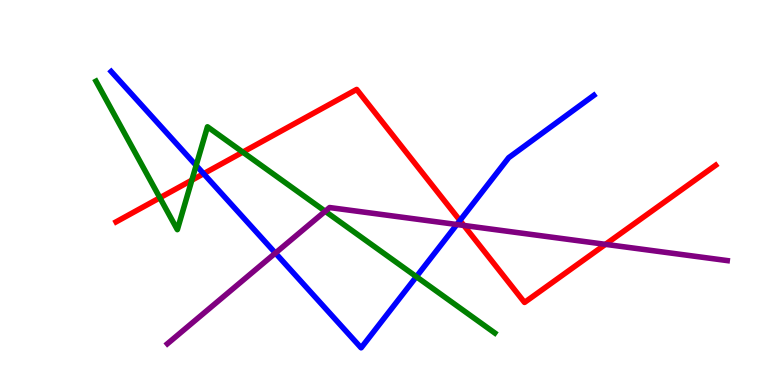[{'lines': ['blue', 'red'], 'intersections': [{'x': 2.63, 'y': 5.49}, {'x': 5.94, 'y': 4.27}]}, {'lines': ['green', 'red'], 'intersections': [{'x': 2.06, 'y': 4.86}, {'x': 2.48, 'y': 5.32}, {'x': 3.13, 'y': 6.05}]}, {'lines': ['purple', 'red'], 'intersections': [{'x': 5.99, 'y': 4.14}, {'x': 7.81, 'y': 3.65}]}, {'lines': ['blue', 'green'], 'intersections': [{'x': 2.53, 'y': 5.7}, {'x': 5.37, 'y': 2.81}]}, {'lines': ['blue', 'purple'], 'intersections': [{'x': 3.55, 'y': 3.43}, {'x': 5.89, 'y': 4.17}]}, {'lines': ['green', 'purple'], 'intersections': [{'x': 4.2, 'y': 4.51}]}]